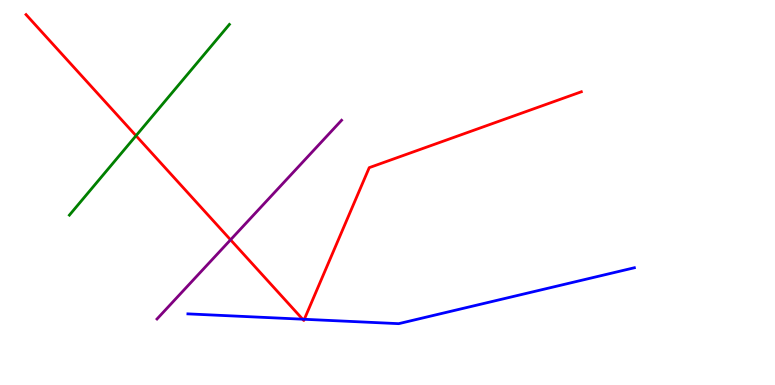[{'lines': ['blue', 'red'], 'intersections': [{'x': 3.91, 'y': 1.71}, {'x': 3.93, 'y': 1.71}]}, {'lines': ['green', 'red'], 'intersections': [{'x': 1.76, 'y': 6.47}]}, {'lines': ['purple', 'red'], 'intersections': [{'x': 2.97, 'y': 3.77}]}, {'lines': ['blue', 'green'], 'intersections': []}, {'lines': ['blue', 'purple'], 'intersections': []}, {'lines': ['green', 'purple'], 'intersections': []}]